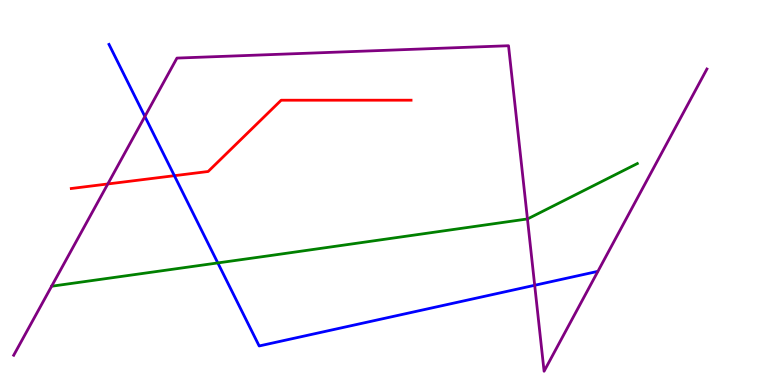[{'lines': ['blue', 'red'], 'intersections': [{'x': 2.25, 'y': 5.44}]}, {'lines': ['green', 'red'], 'intersections': []}, {'lines': ['purple', 'red'], 'intersections': [{'x': 1.39, 'y': 5.22}]}, {'lines': ['blue', 'green'], 'intersections': [{'x': 2.81, 'y': 3.17}]}, {'lines': ['blue', 'purple'], 'intersections': [{'x': 1.87, 'y': 6.97}, {'x': 6.9, 'y': 2.59}]}, {'lines': ['green', 'purple'], 'intersections': [{'x': 6.81, 'y': 4.31}]}]